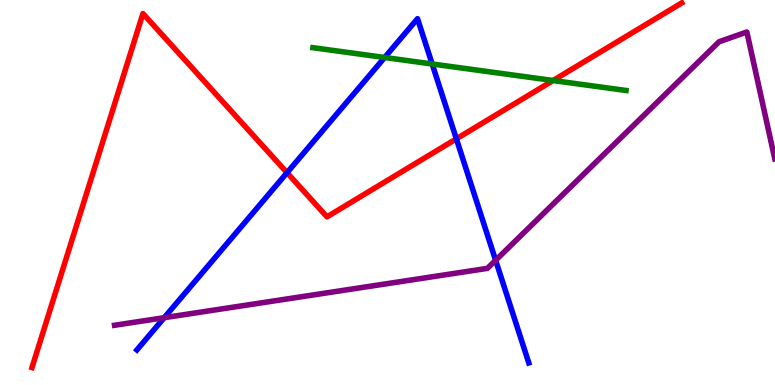[{'lines': ['blue', 'red'], 'intersections': [{'x': 3.7, 'y': 5.51}, {'x': 5.89, 'y': 6.39}]}, {'lines': ['green', 'red'], 'intersections': [{'x': 7.14, 'y': 7.91}]}, {'lines': ['purple', 'red'], 'intersections': []}, {'lines': ['blue', 'green'], 'intersections': [{'x': 4.96, 'y': 8.51}, {'x': 5.58, 'y': 8.34}]}, {'lines': ['blue', 'purple'], 'intersections': [{'x': 2.12, 'y': 1.75}, {'x': 6.4, 'y': 3.24}]}, {'lines': ['green', 'purple'], 'intersections': []}]